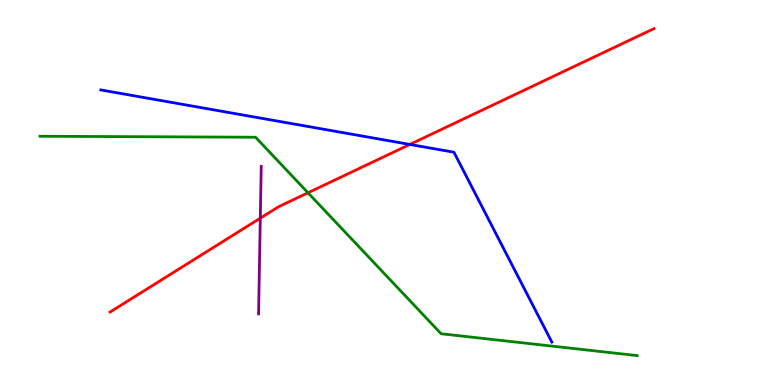[{'lines': ['blue', 'red'], 'intersections': [{'x': 5.29, 'y': 6.25}]}, {'lines': ['green', 'red'], 'intersections': [{'x': 3.97, 'y': 4.99}]}, {'lines': ['purple', 'red'], 'intersections': [{'x': 3.36, 'y': 4.33}]}, {'lines': ['blue', 'green'], 'intersections': []}, {'lines': ['blue', 'purple'], 'intersections': []}, {'lines': ['green', 'purple'], 'intersections': []}]